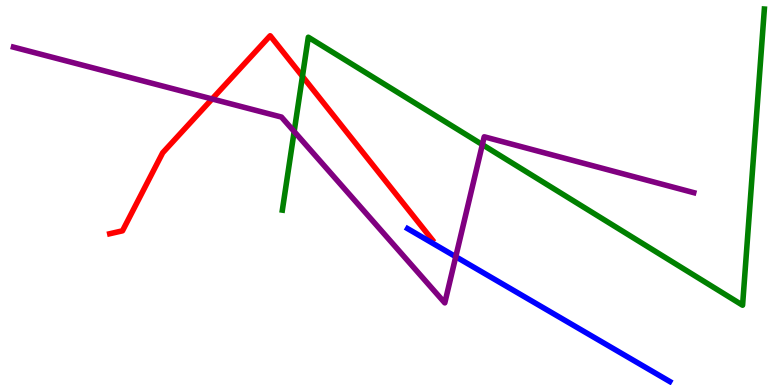[{'lines': ['blue', 'red'], 'intersections': []}, {'lines': ['green', 'red'], 'intersections': [{'x': 3.9, 'y': 8.02}]}, {'lines': ['purple', 'red'], 'intersections': [{'x': 2.74, 'y': 7.43}]}, {'lines': ['blue', 'green'], 'intersections': []}, {'lines': ['blue', 'purple'], 'intersections': [{'x': 5.88, 'y': 3.33}]}, {'lines': ['green', 'purple'], 'intersections': [{'x': 3.8, 'y': 6.58}, {'x': 6.22, 'y': 6.24}]}]